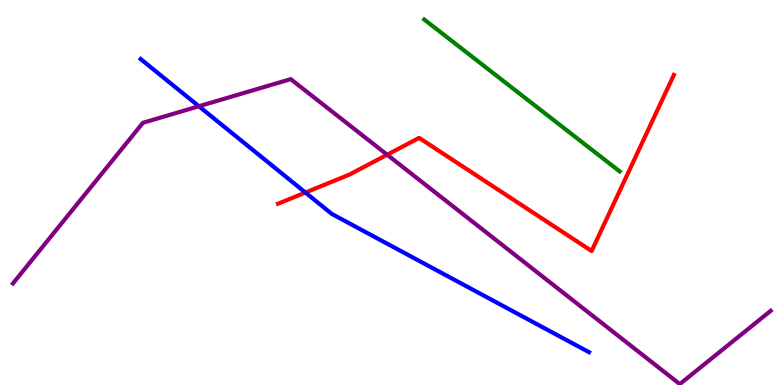[{'lines': ['blue', 'red'], 'intersections': [{'x': 3.94, 'y': 5.0}]}, {'lines': ['green', 'red'], 'intersections': []}, {'lines': ['purple', 'red'], 'intersections': [{'x': 5.0, 'y': 5.98}]}, {'lines': ['blue', 'green'], 'intersections': []}, {'lines': ['blue', 'purple'], 'intersections': [{'x': 2.57, 'y': 7.24}]}, {'lines': ['green', 'purple'], 'intersections': []}]